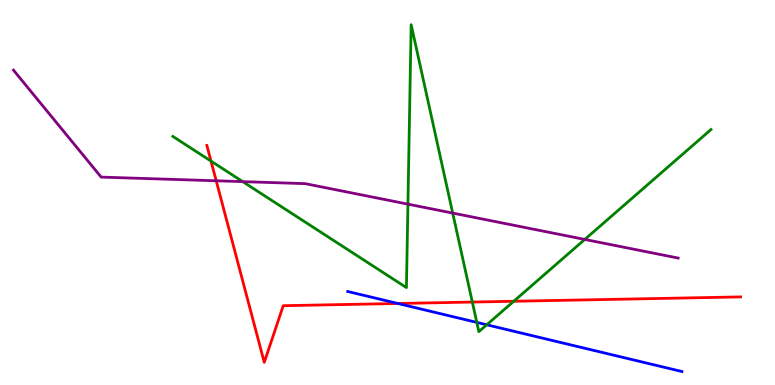[{'lines': ['blue', 'red'], 'intersections': [{'x': 5.13, 'y': 2.12}]}, {'lines': ['green', 'red'], 'intersections': [{'x': 2.72, 'y': 5.82}, {'x': 6.09, 'y': 2.15}, {'x': 6.63, 'y': 2.18}]}, {'lines': ['purple', 'red'], 'intersections': [{'x': 2.79, 'y': 5.3}]}, {'lines': ['blue', 'green'], 'intersections': [{'x': 6.15, 'y': 1.63}, {'x': 6.28, 'y': 1.56}]}, {'lines': ['blue', 'purple'], 'intersections': []}, {'lines': ['green', 'purple'], 'intersections': [{'x': 3.13, 'y': 5.28}, {'x': 5.26, 'y': 4.7}, {'x': 5.84, 'y': 4.47}, {'x': 7.55, 'y': 3.78}]}]